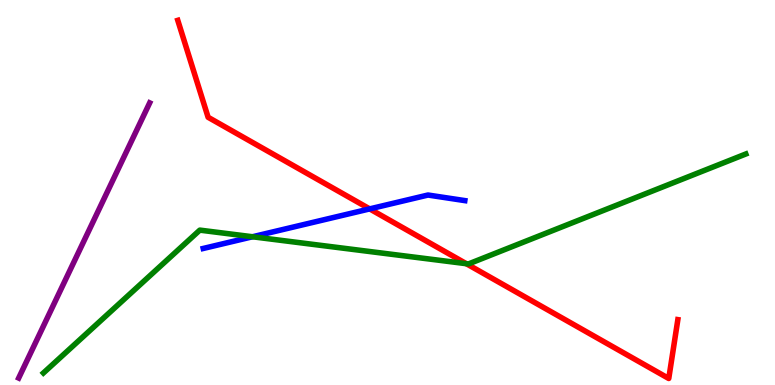[{'lines': ['blue', 'red'], 'intersections': [{'x': 4.77, 'y': 4.57}]}, {'lines': ['green', 'red'], 'intersections': [{'x': 6.02, 'y': 3.15}]}, {'lines': ['purple', 'red'], 'intersections': []}, {'lines': ['blue', 'green'], 'intersections': [{'x': 3.26, 'y': 3.85}]}, {'lines': ['blue', 'purple'], 'intersections': []}, {'lines': ['green', 'purple'], 'intersections': []}]